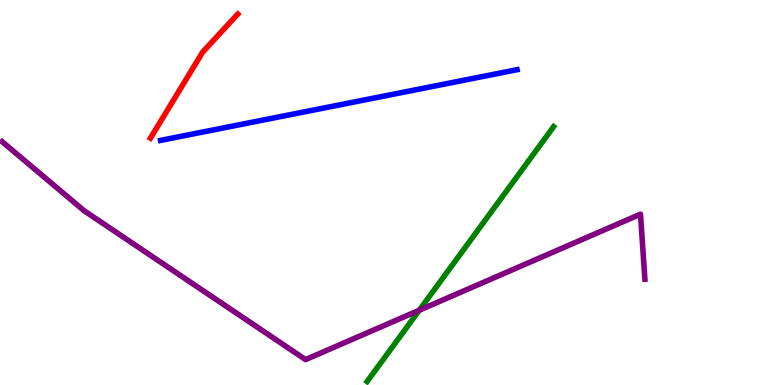[{'lines': ['blue', 'red'], 'intersections': []}, {'lines': ['green', 'red'], 'intersections': []}, {'lines': ['purple', 'red'], 'intersections': []}, {'lines': ['blue', 'green'], 'intersections': []}, {'lines': ['blue', 'purple'], 'intersections': []}, {'lines': ['green', 'purple'], 'intersections': [{'x': 5.41, 'y': 1.94}]}]